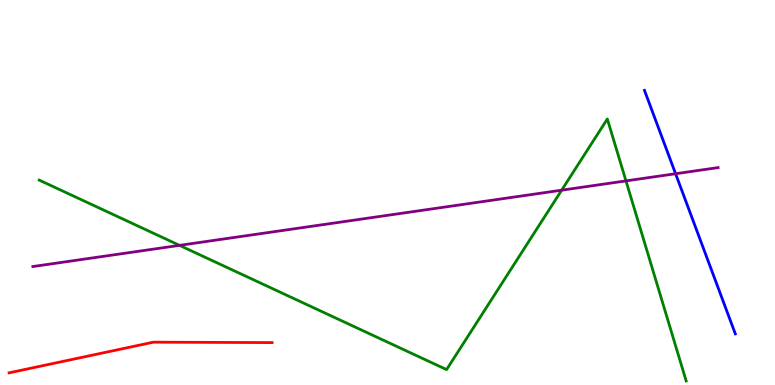[{'lines': ['blue', 'red'], 'intersections': []}, {'lines': ['green', 'red'], 'intersections': []}, {'lines': ['purple', 'red'], 'intersections': []}, {'lines': ['blue', 'green'], 'intersections': []}, {'lines': ['blue', 'purple'], 'intersections': [{'x': 8.72, 'y': 5.49}]}, {'lines': ['green', 'purple'], 'intersections': [{'x': 2.32, 'y': 3.63}, {'x': 7.25, 'y': 5.06}, {'x': 8.08, 'y': 5.3}]}]